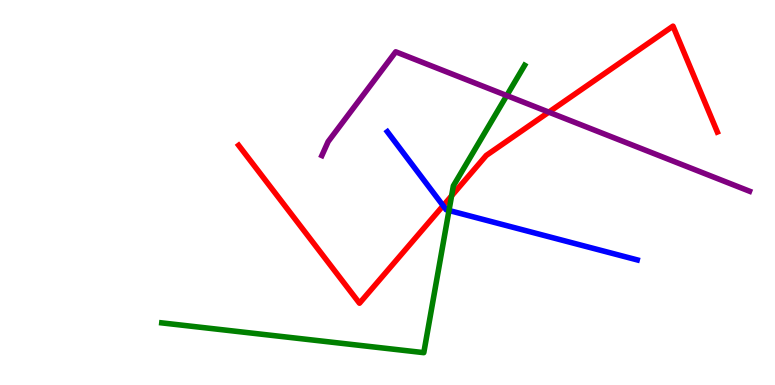[{'lines': ['blue', 'red'], 'intersections': [{'x': 5.72, 'y': 4.66}]}, {'lines': ['green', 'red'], 'intersections': [{'x': 5.83, 'y': 4.91}]}, {'lines': ['purple', 'red'], 'intersections': [{'x': 7.08, 'y': 7.09}]}, {'lines': ['blue', 'green'], 'intersections': [{'x': 5.79, 'y': 4.53}]}, {'lines': ['blue', 'purple'], 'intersections': []}, {'lines': ['green', 'purple'], 'intersections': [{'x': 6.54, 'y': 7.52}]}]